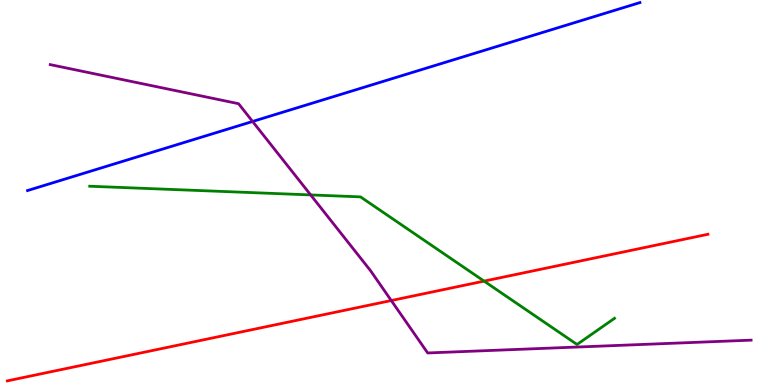[{'lines': ['blue', 'red'], 'intersections': []}, {'lines': ['green', 'red'], 'intersections': [{'x': 6.25, 'y': 2.7}]}, {'lines': ['purple', 'red'], 'intersections': [{'x': 5.05, 'y': 2.19}]}, {'lines': ['blue', 'green'], 'intersections': []}, {'lines': ['blue', 'purple'], 'intersections': [{'x': 3.26, 'y': 6.84}]}, {'lines': ['green', 'purple'], 'intersections': [{'x': 4.01, 'y': 4.94}]}]